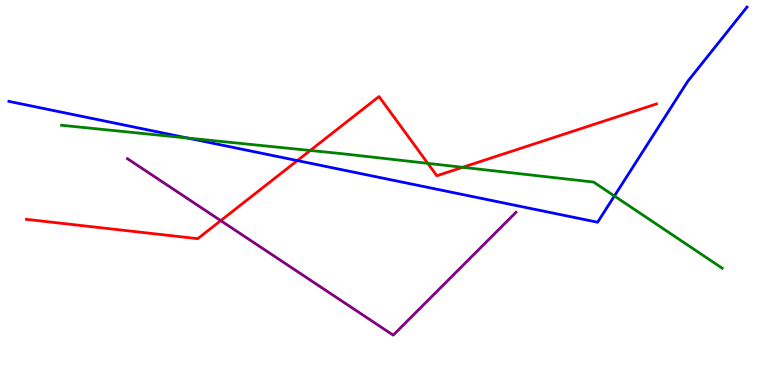[{'lines': ['blue', 'red'], 'intersections': [{'x': 3.84, 'y': 5.83}]}, {'lines': ['green', 'red'], 'intersections': [{'x': 4.0, 'y': 6.09}, {'x': 5.52, 'y': 5.76}, {'x': 5.97, 'y': 5.65}]}, {'lines': ['purple', 'red'], 'intersections': [{'x': 2.85, 'y': 4.27}]}, {'lines': ['blue', 'green'], 'intersections': [{'x': 2.42, 'y': 6.42}, {'x': 7.93, 'y': 4.91}]}, {'lines': ['blue', 'purple'], 'intersections': []}, {'lines': ['green', 'purple'], 'intersections': []}]